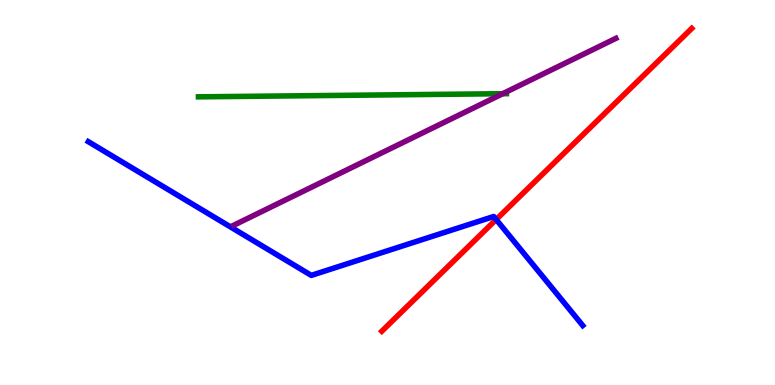[{'lines': ['blue', 'red'], 'intersections': [{'x': 6.4, 'y': 4.3}]}, {'lines': ['green', 'red'], 'intersections': []}, {'lines': ['purple', 'red'], 'intersections': []}, {'lines': ['blue', 'green'], 'intersections': []}, {'lines': ['blue', 'purple'], 'intersections': []}, {'lines': ['green', 'purple'], 'intersections': [{'x': 6.49, 'y': 7.57}]}]